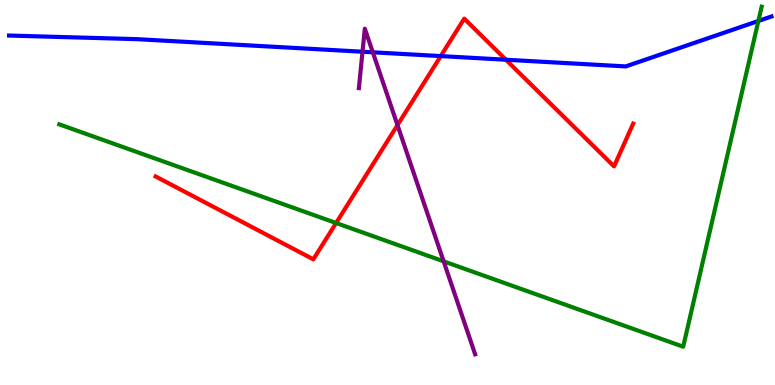[{'lines': ['blue', 'red'], 'intersections': [{'x': 5.69, 'y': 8.54}, {'x': 6.53, 'y': 8.45}]}, {'lines': ['green', 'red'], 'intersections': [{'x': 4.34, 'y': 4.21}]}, {'lines': ['purple', 'red'], 'intersections': [{'x': 5.13, 'y': 6.75}]}, {'lines': ['blue', 'green'], 'intersections': [{'x': 9.79, 'y': 9.46}]}, {'lines': ['blue', 'purple'], 'intersections': [{'x': 4.68, 'y': 8.66}, {'x': 4.81, 'y': 8.64}]}, {'lines': ['green', 'purple'], 'intersections': [{'x': 5.72, 'y': 3.21}]}]